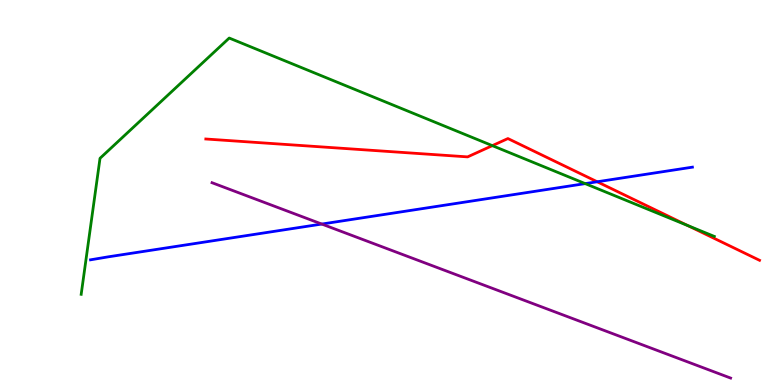[{'lines': ['blue', 'red'], 'intersections': [{'x': 7.71, 'y': 5.28}]}, {'lines': ['green', 'red'], 'intersections': [{'x': 6.35, 'y': 6.22}, {'x': 8.87, 'y': 4.14}]}, {'lines': ['purple', 'red'], 'intersections': []}, {'lines': ['blue', 'green'], 'intersections': [{'x': 7.55, 'y': 5.23}]}, {'lines': ['blue', 'purple'], 'intersections': [{'x': 4.15, 'y': 4.18}]}, {'lines': ['green', 'purple'], 'intersections': []}]